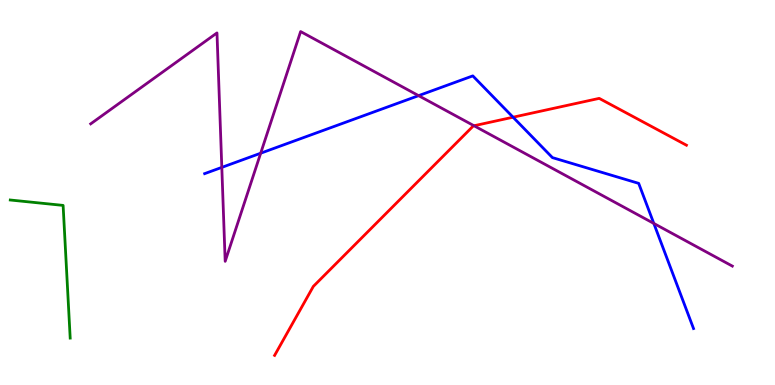[{'lines': ['blue', 'red'], 'intersections': [{'x': 6.62, 'y': 6.96}]}, {'lines': ['green', 'red'], 'intersections': []}, {'lines': ['purple', 'red'], 'intersections': [{'x': 6.12, 'y': 6.73}]}, {'lines': ['blue', 'green'], 'intersections': []}, {'lines': ['blue', 'purple'], 'intersections': [{'x': 2.86, 'y': 5.65}, {'x': 3.36, 'y': 6.02}, {'x': 5.4, 'y': 7.52}, {'x': 8.44, 'y': 4.2}]}, {'lines': ['green', 'purple'], 'intersections': []}]